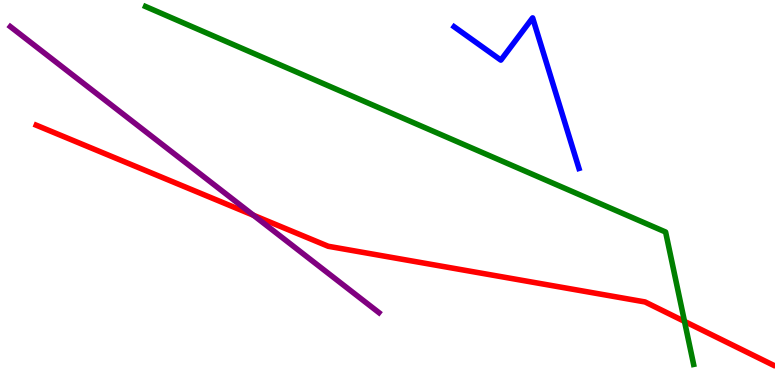[{'lines': ['blue', 'red'], 'intersections': []}, {'lines': ['green', 'red'], 'intersections': [{'x': 8.83, 'y': 1.65}]}, {'lines': ['purple', 'red'], 'intersections': [{'x': 3.27, 'y': 4.41}]}, {'lines': ['blue', 'green'], 'intersections': []}, {'lines': ['blue', 'purple'], 'intersections': []}, {'lines': ['green', 'purple'], 'intersections': []}]